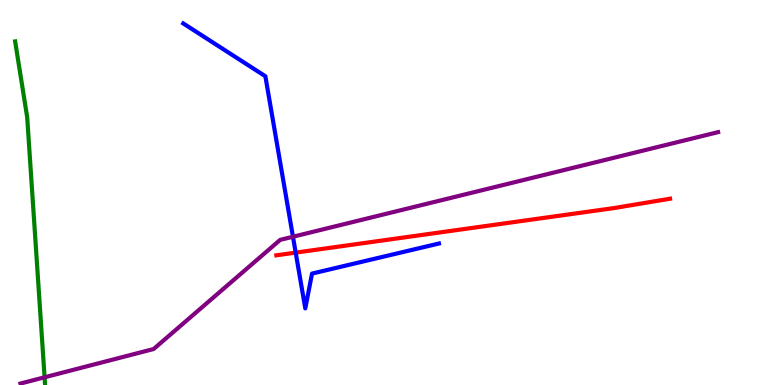[{'lines': ['blue', 'red'], 'intersections': [{'x': 3.82, 'y': 3.44}]}, {'lines': ['green', 'red'], 'intersections': []}, {'lines': ['purple', 'red'], 'intersections': []}, {'lines': ['blue', 'green'], 'intersections': []}, {'lines': ['blue', 'purple'], 'intersections': [{'x': 3.78, 'y': 3.85}]}, {'lines': ['green', 'purple'], 'intersections': [{'x': 0.575, 'y': 0.2}]}]